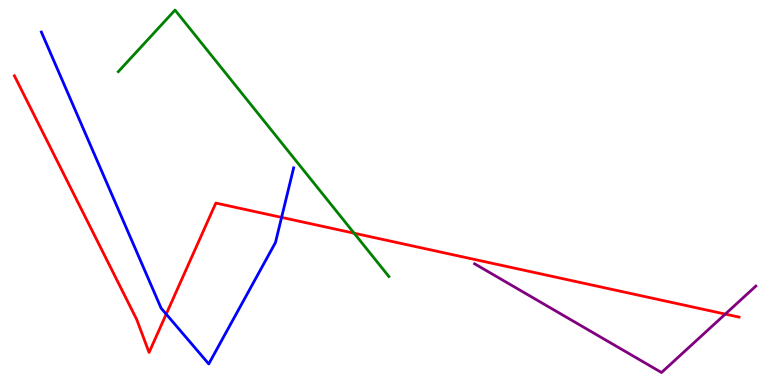[{'lines': ['blue', 'red'], 'intersections': [{'x': 2.14, 'y': 1.84}, {'x': 3.63, 'y': 4.35}]}, {'lines': ['green', 'red'], 'intersections': [{'x': 4.57, 'y': 3.94}]}, {'lines': ['purple', 'red'], 'intersections': [{'x': 9.36, 'y': 1.84}]}, {'lines': ['blue', 'green'], 'intersections': []}, {'lines': ['blue', 'purple'], 'intersections': []}, {'lines': ['green', 'purple'], 'intersections': []}]